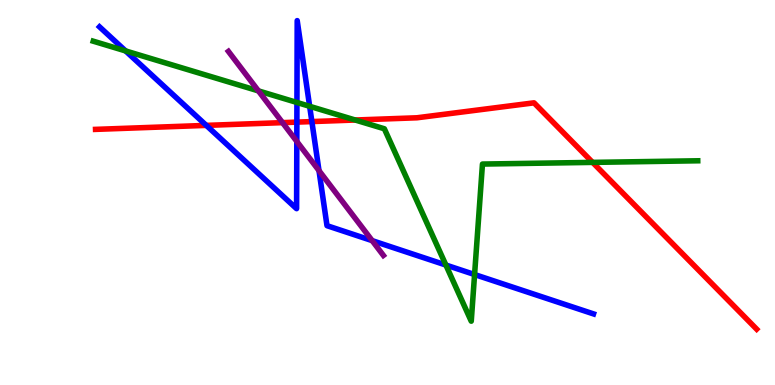[{'lines': ['blue', 'red'], 'intersections': [{'x': 2.66, 'y': 6.74}, {'x': 3.83, 'y': 6.83}, {'x': 4.02, 'y': 6.84}]}, {'lines': ['green', 'red'], 'intersections': [{'x': 4.58, 'y': 6.88}, {'x': 7.65, 'y': 5.78}]}, {'lines': ['purple', 'red'], 'intersections': [{'x': 3.65, 'y': 6.81}]}, {'lines': ['blue', 'green'], 'intersections': [{'x': 1.62, 'y': 8.68}, {'x': 3.83, 'y': 7.34}, {'x': 4.0, 'y': 7.24}, {'x': 5.75, 'y': 3.12}, {'x': 6.12, 'y': 2.87}]}, {'lines': ['blue', 'purple'], 'intersections': [{'x': 3.83, 'y': 6.33}, {'x': 4.12, 'y': 5.57}, {'x': 4.8, 'y': 3.75}]}, {'lines': ['green', 'purple'], 'intersections': [{'x': 3.33, 'y': 7.64}]}]